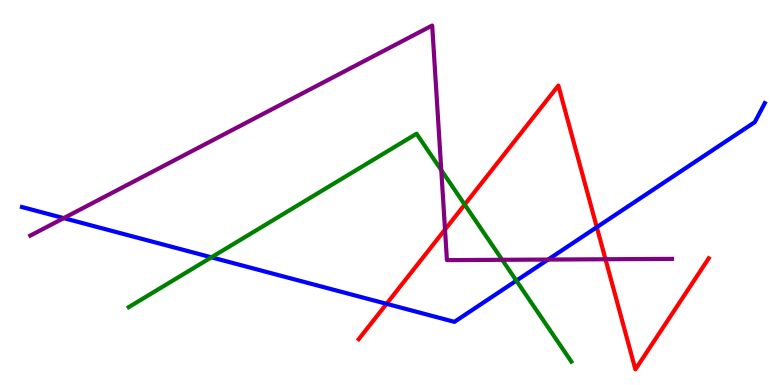[{'lines': ['blue', 'red'], 'intersections': [{'x': 4.99, 'y': 2.11}, {'x': 7.7, 'y': 4.1}]}, {'lines': ['green', 'red'], 'intersections': [{'x': 6.0, 'y': 4.69}]}, {'lines': ['purple', 'red'], 'intersections': [{'x': 5.74, 'y': 4.04}, {'x': 7.81, 'y': 3.27}]}, {'lines': ['blue', 'green'], 'intersections': [{'x': 2.73, 'y': 3.32}, {'x': 6.66, 'y': 2.71}]}, {'lines': ['blue', 'purple'], 'intersections': [{'x': 0.822, 'y': 4.33}, {'x': 7.07, 'y': 3.26}]}, {'lines': ['green', 'purple'], 'intersections': [{'x': 5.69, 'y': 5.58}, {'x': 6.48, 'y': 3.25}]}]